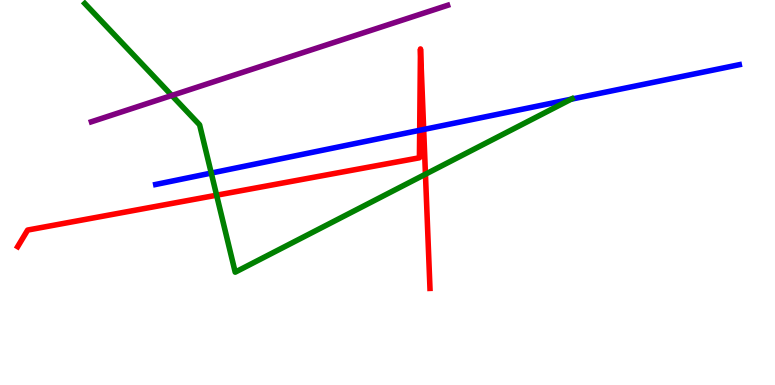[{'lines': ['blue', 'red'], 'intersections': [{'x': 5.42, 'y': 6.62}, {'x': 5.47, 'y': 6.64}]}, {'lines': ['green', 'red'], 'intersections': [{'x': 2.79, 'y': 4.93}, {'x': 5.49, 'y': 5.48}]}, {'lines': ['purple', 'red'], 'intersections': []}, {'lines': ['blue', 'green'], 'intersections': [{'x': 2.73, 'y': 5.5}, {'x': 7.37, 'y': 7.42}]}, {'lines': ['blue', 'purple'], 'intersections': []}, {'lines': ['green', 'purple'], 'intersections': [{'x': 2.22, 'y': 7.52}]}]